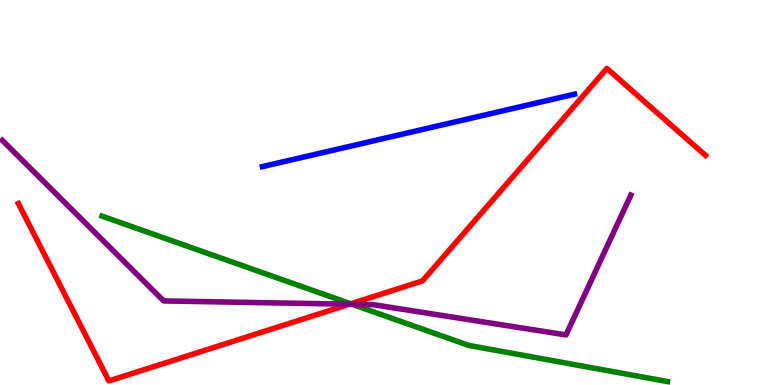[{'lines': ['blue', 'red'], 'intersections': []}, {'lines': ['green', 'red'], 'intersections': [{'x': 4.53, 'y': 2.11}]}, {'lines': ['purple', 'red'], 'intersections': [{'x': 4.51, 'y': 2.1}]}, {'lines': ['blue', 'green'], 'intersections': []}, {'lines': ['blue', 'purple'], 'intersections': []}, {'lines': ['green', 'purple'], 'intersections': [{'x': 4.54, 'y': 2.1}]}]